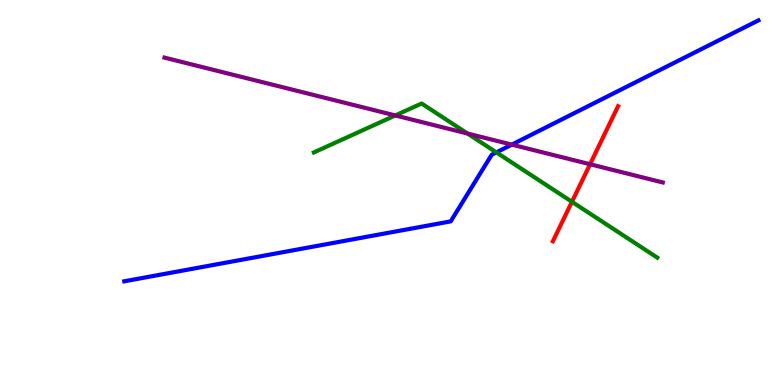[{'lines': ['blue', 'red'], 'intersections': []}, {'lines': ['green', 'red'], 'intersections': [{'x': 7.38, 'y': 4.76}]}, {'lines': ['purple', 'red'], 'intersections': [{'x': 7.61, 'y': 5.73}]}, {'lines': ['blue', 'green'], 'intersections': [{'x': 6.4, 'y': 6.04}]}, {'lines': ['blue', 'purple'], 'intersections': [{'x': 6.6, 'y': 6.24}]}, {'lines': ['green', 'purple'], 'intersections': [{'x': 5.1, 'y': 7.0}, {'x': 6.03, 'y': 6.53}]}]